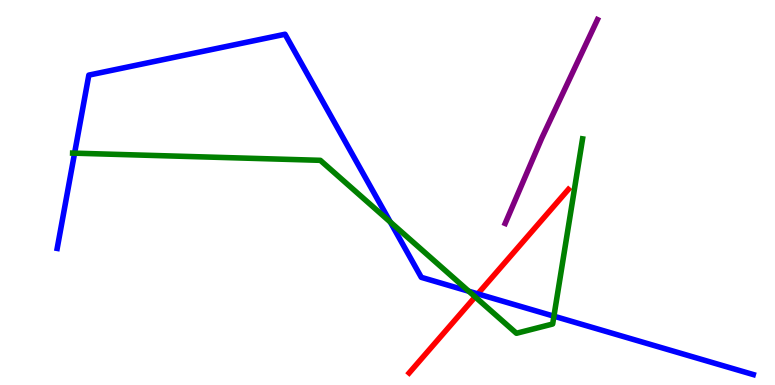[{'lines': ['blue', 'red'], 'intersections': [{'x': 6.16, 'y': 2.37}]}, {'lines': ['green', 'red'], 'intersections': [{'x': 6.13, 'y': 2.29}]}, {'lines': ['purple', 'red'], 'intersections': []}, {'lines': ['blue', 'green'], 'intersections': [{'x': 0.962, 'y': 6.02}, {'x': 5.04, 'y': 4.23}, {'x': 6.05, 'y': 2.44}, {'x': 7.15, 'y': 1.79}]}, {'lines': ['blue', 'purple'], 'intersections': []}, {'lines': ['green', 'purple'], 'intersections': []}]